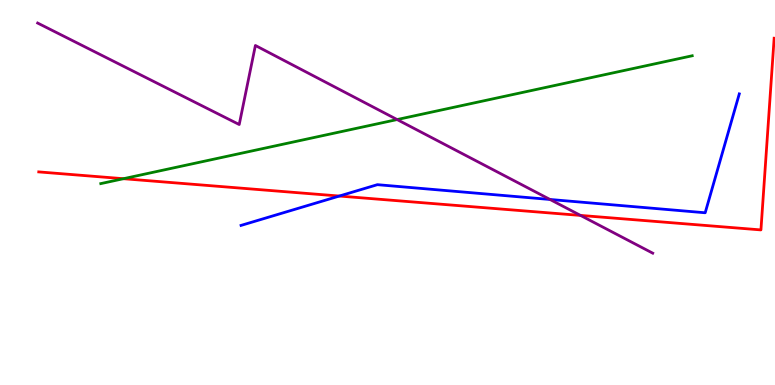[{'lines': ['blue', 'red'], 'intersections': [{'x': 4.38, 'y': 4.91}]}, {'lines': ['green', 'red'], 'intersections': [{'x': 1.59, 'y': 5.36}]}, {'lines': ['purple', 'red'], 'intersections': [{'x': 7.49, 'y': 4.4}]}, {'lines': ['blue', 'green'], 'intersections': []}, {'lines': ['blue', 'purple'], 'intersections': [{'x': 7.1, 'y': 4.82}]}, {'lines': ['green', 'purple'], 'intersections': [{'x': 5.12, 'y': 6.89}]}]